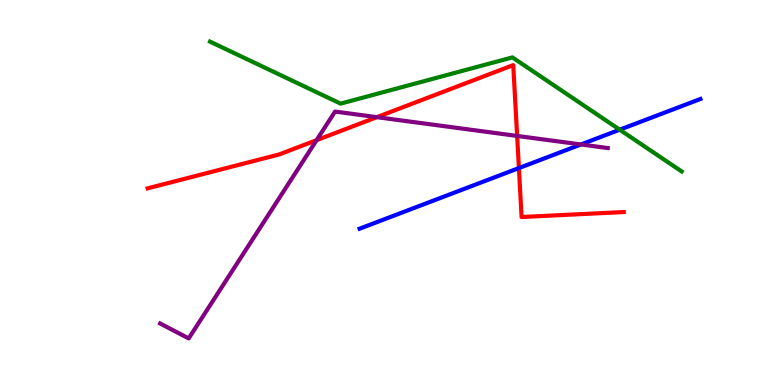[{'lines': ['blue', 'red'], 'intersections': [{'x': 6.7, 'y': 5.63}]}, {'lines': ['green', 'red'], 'intersections': []}, {'lines': ['purple', 'red'], 'intersections': [{'x': 4.09, 'y': 6.36}, {'x': 4.86, 'y': 6.96}, {'x': 6.67, 'y': 6.47}]}, {'lines': ['blue', 'green'], 'intersections': [{'x': 8.0, 'y': 6.63}]}, {'lines': ['blue', 'purple'], 'intersections': [{'x': 7.5, 'y': 6.25}]}, {'lines': ['green', 'purple'], 'intersections': []}]